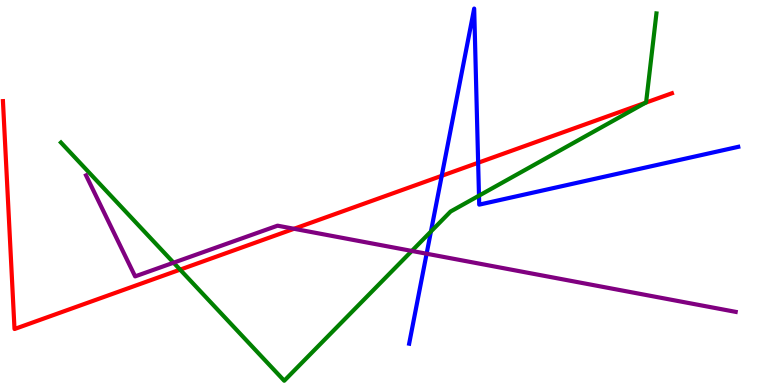[{'lines': ['blue', 'red'], 'intersections': [{'x': 5.7, 'y': 5.43}, {'x': 6.17, 'y': 5.77}]}, {'lines': ['green', 'red'], 'intersections': [{'x': 2.32, 'y': 3.0}, {'x': 8.33, 'y': 7.33}]}, {'lines': ['purple', 'red'], 'intersections': [{'x': 3.79, 'y': 4.06}]}, {'lines': ['blue', 'green'], 'intersections': [{'x': 5.56, 'y': 3.99}, {'x': 6.18, 'y': 4.92}]}, {'lines': ['blue', 'purple'], 'intersections': [{'x': 5.5, 'y': 3.41}]}, {'lines': ['green', 'purple'], 'intersections': [{'x': 2.24, 'y': 3.18}, {'x': 5.31, 'y': 3.48}]}]